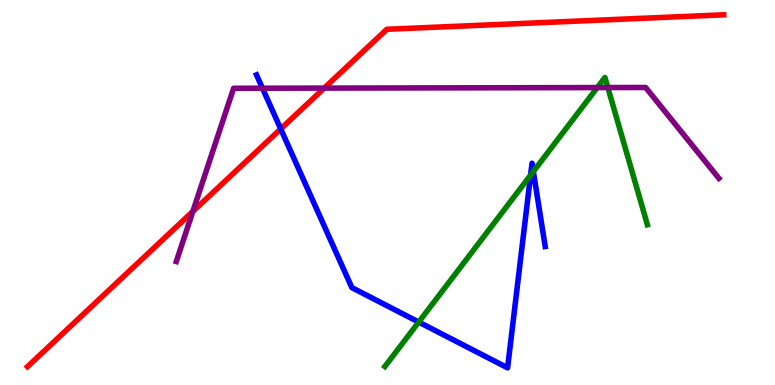[{'lines': ['blue', 'red'], 'intersections': [{'x': 3.62, 'y': 6.65}]}, {'lines': ['green', 'red'], 'intersections': []}, {'lines': ['purple', 'red'], 'intersections': [{'x': 2.49, 'y': 4.51}, {'x': 4.18, 'y': 7.71}]}, {'lines': ['blue', 'green'], 'intersections': [{'x': 5.4, 'y': 1.63}, {'x': 6.85, 'y': 5.45}, {'x': 6.88, 'y': 5.54}]}, {'lines': ['blue', 'purple'], 'intersections': [{'x': 3.39, 'y': 7.71}]}, {'lines': ['green', 'purple'], 'intersections': [{'x': 7.71, 'y': 7.73}, {'x': 7.84, 'y': 7.73}]}]